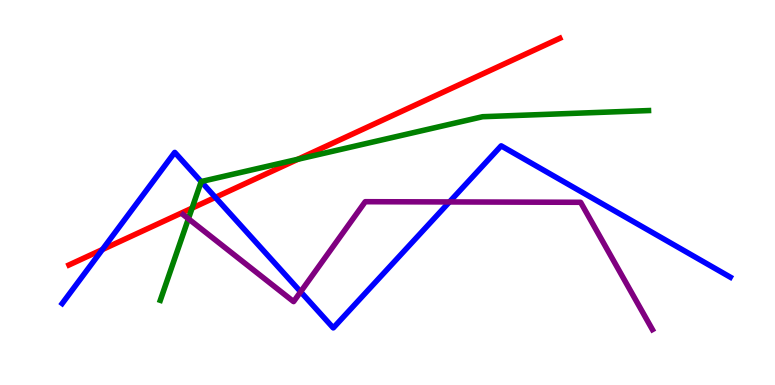[{'lines': ['blue', 'red'], 'intersections': [{'x': 1.32, 'y': 3.52}, {'x': 2.78, 'y': 4.87}]}, {'lines': ['green', 'red'], 'intersections': [{'x': 2.48, 'y': 4.59}, {'x': 3.84, 'y': 5.86}]}, {'lines': ['purple', 'red'], 'intersections': []}, {'lines': ['blue', 'green'], 'intersections': [{'x': 2.6, 'y': 5.28}]}, {'lines': ['blue', 'purple'], 'intersections': [{'x': 3.88, 'y': 2.42}, {'x': 5.8, 'y': 4.75}]}, {'lines': ['green', 'purple'], 'intersections': [{'x': 2.43, 'y': 4.32}]}]